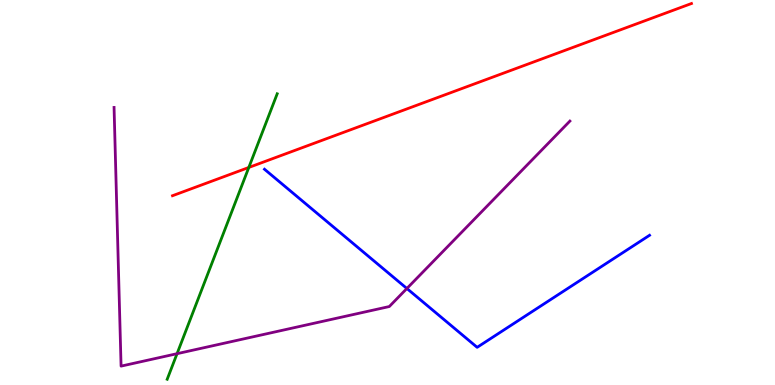[{'lines': ['blue', 'red'], 'intersections': []}, {'lines': ['green', 'red'], 'intersections': [{'x': 3.21, 'y': 5.65}]}, {'lines': ['purple', 'red'], 'intersections': []}, {'lines': ['blue', 'green'], 'intersections': []}, {'lines': ['blue', 'purple'], 'intersections': [{'x': 5.25, 'y': 2.51}]}, {'lines': ['green', 'purple'], 'intersections': [{'x': 2.28, 'y': 0.813}]}]